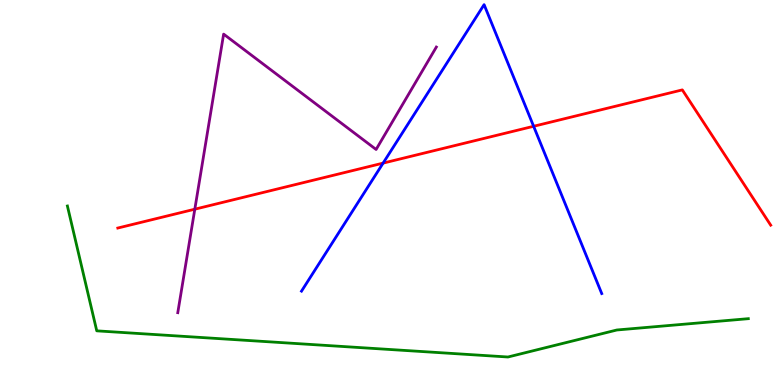[{'lines': ['blue', 'red'], 'intersections': [{'x': 4.94, 'y': 5.76}, {'x': 6.89, 'y': 6.72}]}, {'lines': ['green', 'red'], 'intersections': []}, {'lines': ['purple', 'red'], 'intersections': [{'x': 2.51, 'y': 4.57}]}, {'lines': ['blue', 'green'], 'intersections': []}, {'lines': ['blue', 'purple'], 'intersections': []}, {'lines': ['green', 'purple'], 'intersections': []}]